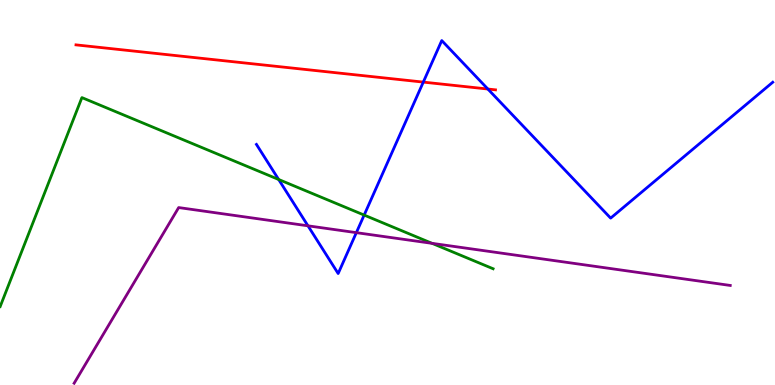[{'lines': ['blue', 'red'], 'intersections': [{'x': 5.46, 'y': 7.87}, {'x': 6.3, 'y': 7.69}]}, {'lines': ['green', 'red'], 'intersections': []}, {'lines': ['purple', 'red'], 'intersections': []}, {'lines': ['blue', 'green'], 'intersections': [{'x': 3.6, 'y': 5.34}, {'x': 4.7, 'y': 4.41}]}, {'lines': ['blue', 'purple'], 'intersections': [{'x': 3.97, 'y': 4.13}, {'x': 4.6, 'y': 3.96}]}, {'lines': ['green', 'purple'], 'intersections': [{'x': 5.58, 'y': 3.68}]}]